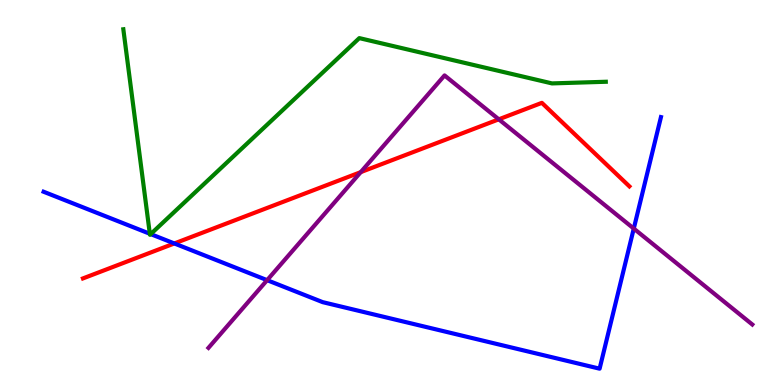[{'lines': ['blue', 'red'], 'intersections': [{'x': 2.25, 'y': 3.68}]}, {'lines': ['green', 'red'], 'intersections': []}, {'lines': ['purple', 'red'], 'intersections': [{'x': 4.65, 'y': 5.53}, {'x': 6.44, 'y': 6.9}]}, {'lines': ['blue', 'green'], 'intersections': [{'x': 1.93, 'y': 3.93}, {'x': 1.94, 'y': 3.92}]}, {'lines': ['blue', 'purple'], 'intersections': [{'x': 3.45, 'y': 2.72}, {'x': 8.18, 'y': 4.06}]}, {'lines': ['green', 'purple'], 'intersections': []}]